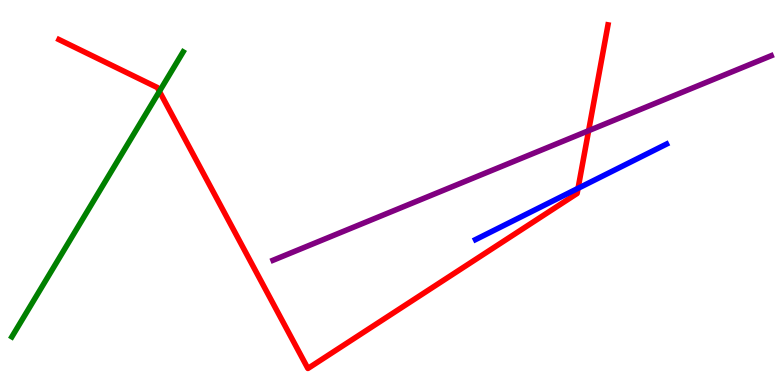[{'lines': ['blue', 'red'], 'intersections': [{'x': 7.46, 'y': 5.11}]}, {'lines': ['green', 'red'], 'intersections': [{'x': 2.06, 'y': 7.63}]}, {'lines': ['purple', 'red'], 'intersections': [{'x': 7.6, 'y': 6.61}]}, {'lines': ['blue', 'green'], 'intersections': []}, {'lines': ['blue', 'purple'], 'intersections': []}, {'lines': ['green', 'purple'], 'intersections': []}]